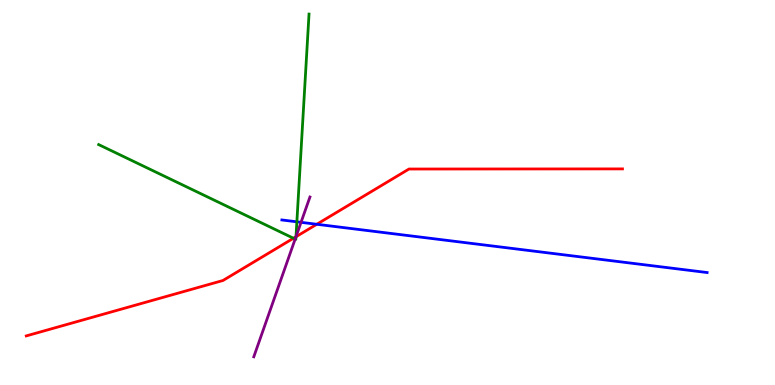[{'lines': ['blue', 'red'], 'intersections': [{'x': 4.09, 'y': 4.17}]}, {'lines': ['green', 'red'], 'intersections': [{'x': 3.79, 'y': 3.81}, {'x': 3.82, 'y': 3.85}]}, {'lines': ['purple', 'red'], 'intersections': [{'x': 3.82, 'y': 3.85}]}, {'lines': ['blue', 'green'], 'intersections': [{'x': 3.83, 'y': 4.24}]}, {'lines': ['blue', 'purple'], 'intersections': [{'x': 3.88, 'y': 4.23}]}, {'lines': ['green', 'purple'], 'intersections': [{'x': 3.81, 'y': 3.79}, {'x': 3.82, 'y': 3.85}]}]